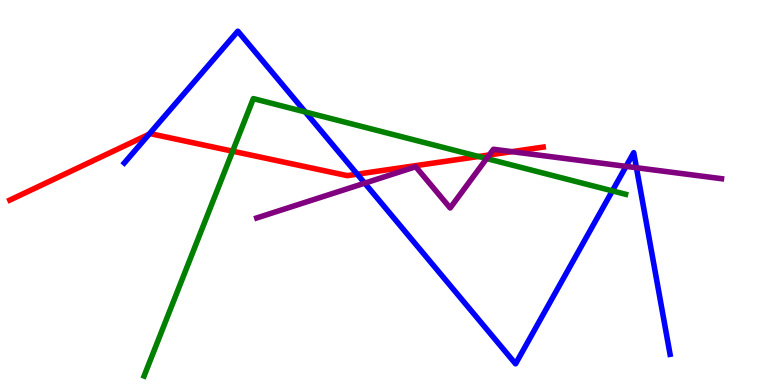[{'lines': ['blue', 'red'], 'intersections': [{'x': 1.92, 'y': 6.51}, {'x': 4.61, 'y': 5.48}]}, {'lines': ['green', 'red'], 'intersections': [{'x': 3.0, 'y': 6.07}, {'x': 6.18, 'y': 5.94}]}, {'lines': ['purple', 'red'], 'intersections': [{'x': 6.31, 'y': 5.98}, {'x': 6.61, 'y': 6.06}]}, {'lines': ['blue', 'green'], 'intersections': [{'x': 3.94, 'y': 7.09}, {'x': 7.9, 'y': 5.04}]}, {'lines': ['blue', 'purple'], 'intersections': [{'x': 4.71, 'y': 5.24}, {'x': 8.08, 'y': 5.68}, {'x': 8.21, 'y': 5.64}]}, {'lines': ['green', 'purple'], 'intersections': [{'x': 6.28, 'y': 5.88}]}]